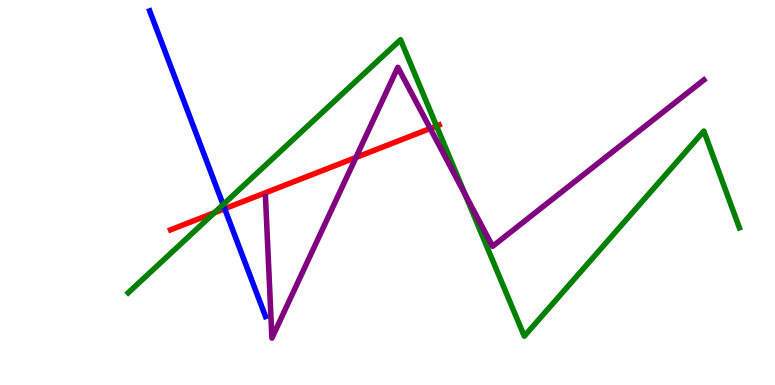[{'lines': ['blue', 'red'], 'intersections': [{'x': 2.9, 'y': 4.58}]}, {'lines': ['green', 'red'], 'intersections': [{'x': 2.77, 'y': 4.47}, {'x': 5.63, 'y': 6.73}]}, {'lines': ['purple', 'red'], 'intersections': [{'x': 4.59, 'y': 5.91}, {'x': 5.55, 'y': 6.66}]}, {'lines': ['blue', 'green'], 'intersections': [{'x': 2.88, 'y': 4.69}]}, {'lines': ['blue', 'purple'], 'intersections': []}, {'lines': ['green', 'purple'], 'intersections': [{'x': 6.0, 'y': 4.95}]}]